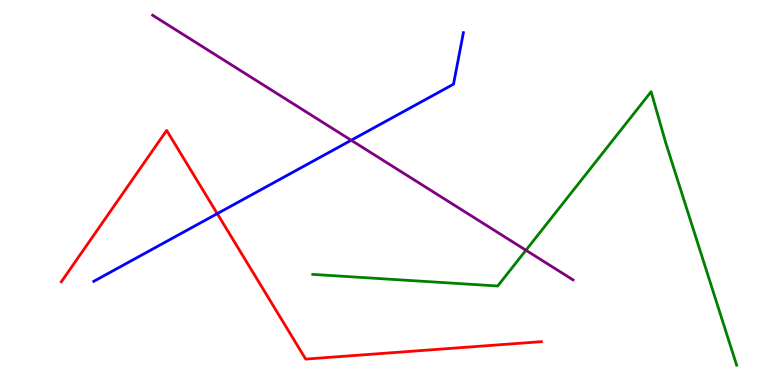[{'lines': ['blue', 'red'], 'intersections': [{'x': 2.8, 'y': 4.45}]}, {'lines': ['green', 'red'], 'intersections': []}, {'lines': ['purple', 'red'], 'intersections': []}, {'lines': ['blue', 'green'], 'intersections': []}, {'lines': ['blue', 'purple'], 'intersections': [{'x': 4.53, 'y': 6.36}]}, {'lines': ['green', 'purple'], 'intersections': [{'x': 6.79, 'y': 3.5}]}]